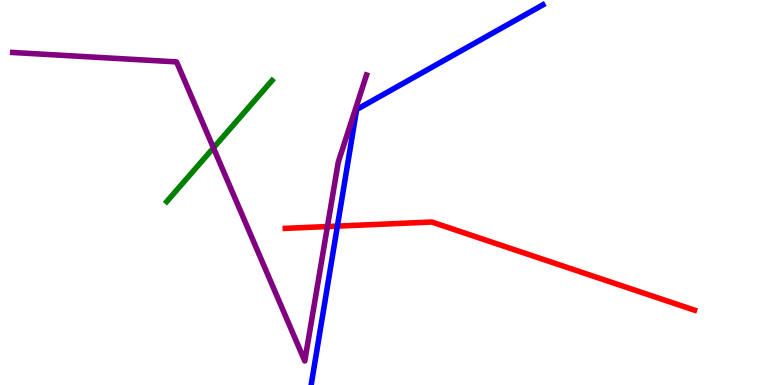[{'lines': ['blue', 'red'], 'intersections': [{'x': 4.35, 'y': 4.13}]}, {'lines': ['green', 'red'], 'intersections': []}, {'lines': ['purple', 'red'], 'intersections': [{'x': 4.22, 'y': 4.12}]}, {'lines': ['blue', 'green'], 'intersections': []}, {'lines': ['blue', 'purple'], 'intersections': []}, {'lines': ['green', 'purple'], 'intersections': [{'x': 2.75, 'y': 6.16}]}]